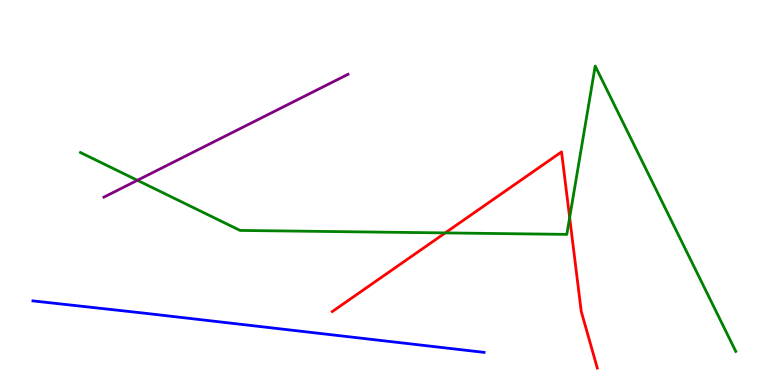[{'lines': ['blue', 'red'], 'intersections': []}, {'lines': ['green', 'red'], 'intersections': [{'x': 5.74, 'y': 3.95}, {'x': 7.35, 'y': 4.35}]}, {'lines': ['purple', 'red'], 'intersections': []}, {'lines': ['blue', 'green'], 'intersections': []}, {'lines': ['blue', 'purple'], 'intersections': []}, {'lines': ['green', 'purple'], 'intersections': [{'x': 1.77, 'y': 5.32}]}]